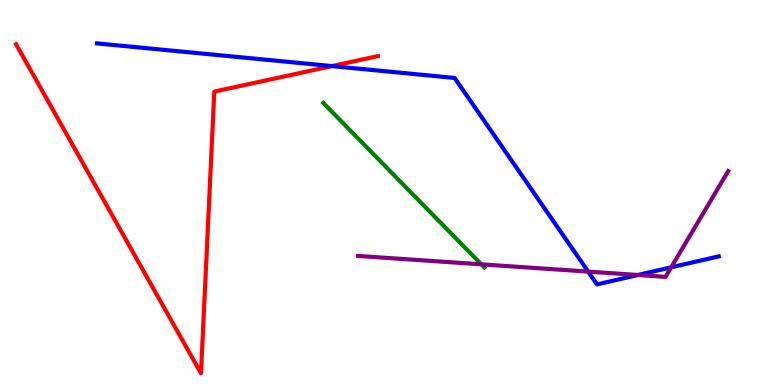[{'lines': ['blue', 'red'], 'intersections': [{'x': 4.28, 'y': 8.28}]}, {'lines': ['green', 'red'], 'intersections': []}, {'lines': ['purple', 'red'], 'intersections': []}, {'lines': ['blue', 'green'], 'intersections': []}, {'lines': ['blue', 'purple'], 'intersections': [{'x': 7.59, 'y': 2.95}, {'x': 8.23, 'y': 2.86}, {'x': 8.66, 'y': 3.06}]}, {'lines': ['green', 'purple'], 'intersections': [{'x': 6.21, 'y': 3.13}]}]